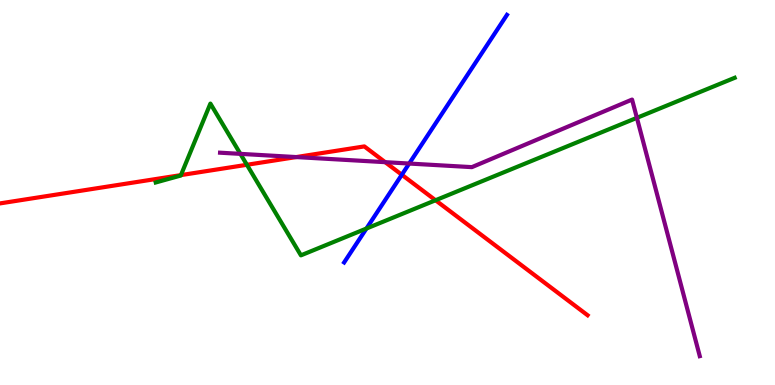[{'lines': ['blue', 'red'], 'intersections': [{'x': 5.18, 'y': 5.46}]}, {'lines': ['green', 'red'], 'intersections': [{'x': 2.33, 'y': 5.45}, {'x': 3.19, 'y': 5.72}, {'x': 5.62, 'y': 4.8}]}, {'lines': ['purple', 'red'], 'intersections': [{'x': 3.82, 'y': 5.92}, {'x': 4.97, 'y': 5.79}]}, {'lines': ['blue', 'green'], 'intersections': [{'x': 4.73, 'y': 4.06}]}, {'lines': ['blue', 'purple'], 'intersections': [{'x': 5.28, 'y': 5.75}]}, {'lines': ['green', 'purple'], 'intersections': [{'x': 3.1, 'y': 6.0}, {'x': 8.22, 'y': 6.94}]}]